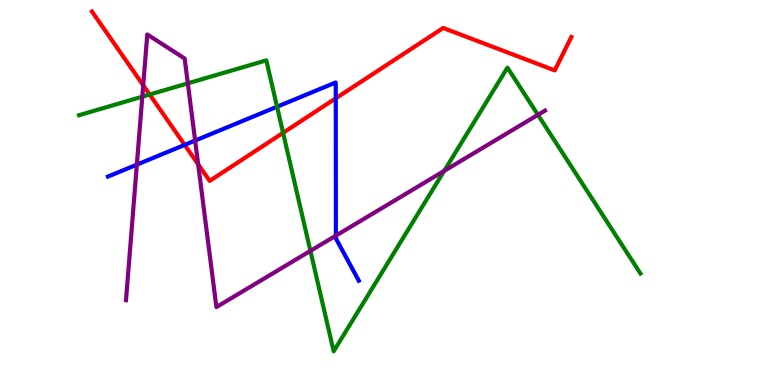[{'lines': ['blue', 'red'], 'intersections': [{'x': 2.38, 'y': 6.24}, {'x': 4.33, 'y': 7.45}]}, {'lines': ['green', 'red'], 'intersections': [{'x': 1.93, 'y': 7.54}, {'x': 3.65, 'y': 6.55}]}, {'lines': ['purple', 'red'], 'intersections': [{'x': 1.85, 'y': 7.79}, {'x': 2.56, 'y': 5.73}]}, {'lines': ['blue', 'green'], 'intersections': [{'x': 3.57, 'y': 7.23}]}, {'lines': ['blue', 'purple'], 'intersections': [{'x': 1.77, 'y': 5.72}, {'x': 2.52, 'y': 6.35}, {'x': 4.33, 'y': 3.88}]}, {'lines': ['green', 'purple'], 'intersections': [{'x': 1.84, 'y': 7.49}, {'x': 2.42, 'y': 7.84}, {'x': 4.01, 'y': 3.48}, {'x': 5.73, 'y': 5.56}, {'x': 6.94, 'y': 7.02}]}]